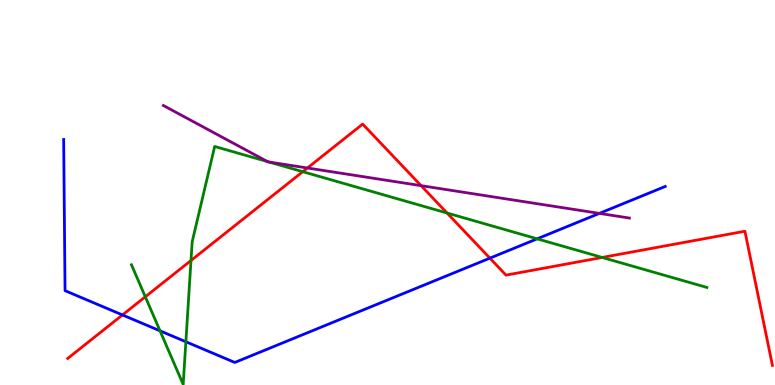[{'lines': ['blue', 'red'], 'intersections': [{'x': 1.58, 'y': 1.82}, {'x': 6.32, 'y': 3.29}]}, {'lines': ['green', 'red'], 'intersections': [{'x': 1.87, 'y': 2.29}, {'x': 2.46, 'y': 3.23}, {'x': 3.91, 'y': 5.54}, {'x': 5.77, 'y': 4.47}, {'x': 7.77, 'y': 3.31}]}, {'lines': ['purple', 'red'], 'intersections': [{'x': 3.97, 'y': 5.64}, {'x': 5.43, 'y': 5.18}]}, {'lines': ['blue', 'green'], 'intersections': [{'x': 2.06, 'y': 1.41}, {'x': 2.4, 'y': 1.12}, {'x': 6.93, 'y': 3.8}]}, {'lines': ['blue', 'purple'], 'intersections': [{'x': 7.73, 'y': 4.46}]}, {'lines': ['green', 'purple'], 'intersections': [{'x': 3.45, 'y': 5.8}, {'x': 3.47, 'y': 5.79}]}]